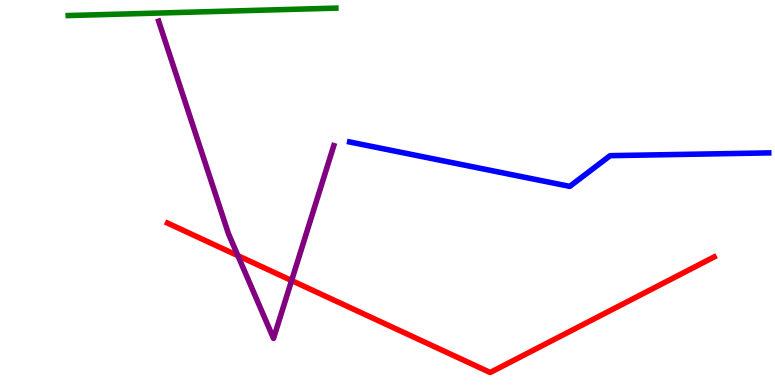[{'lines': ['blue', 'red'], 'intersections': []}, {'lines': ['green', 'red'], 'intersections': []}, {'lines': ['purple', 'red'], 'intersections': [{'x': 3.07, 'y': 3.36}, {'x': 3.76, 'y': 2.71}]}, {'lines': ['blue', 'green'], 'intersections': []}, {'lines': ['blue', 'purple'], 'intersections': []}, {'lines': ['green', 'purple'], 'intersections': []}]